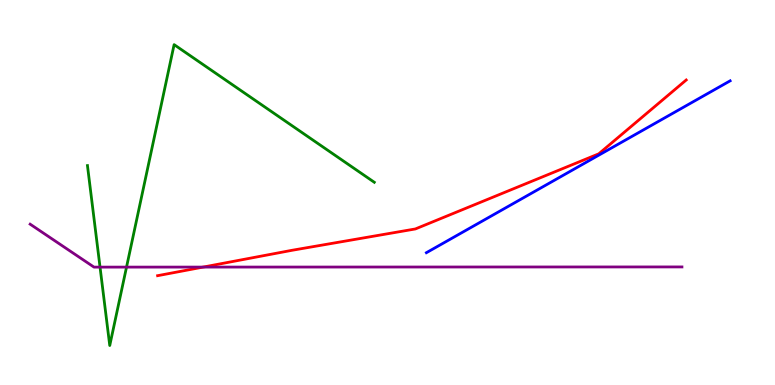[{'lines': ['blue', 'red'], 'intersections': []}, {'lines': ['green', 'red'], 'intersections': []}, {'lines': ['purple', 'red'], 'intersections': [{'x': 2.62, 'y': 3.06}]}, {'lines': ['blue', 'green'], 'intersections': []}, {'lines': ['blue', 'purple'], 'intersections': []}, {'lines': ['green', 'purple'], 'intersections': [{'x': 1.29, 'y': 3.06}, {'x': 1.63, 'y': 3.06}]}]